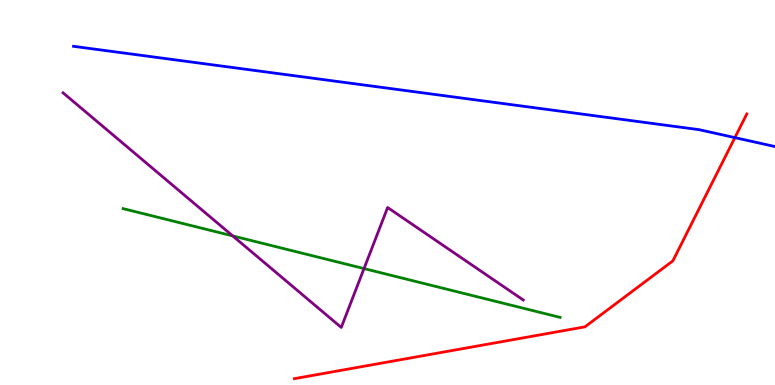[{'lines': ['blue', 'red'], 'intersections': [{'x': 9.48, 'y': 6.43}]}, {'lines': ['green', 'red'], 'intersections': []}, {'lines': ['purple', 'red'], 'intersections': []}, {'lines': ['blue', 'green'], 'intersections': []}, {'lines': ['blue', 'purple'], 'intersections': []}, {'lines': ['green', 'purple'], 'intersections': [{'x': 3.0, 'y': 3.87}, {'x': 4.7, 'y': 3.02}]}]